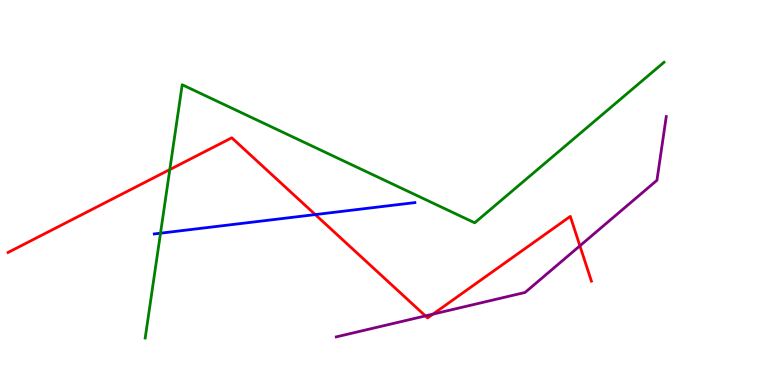[{'lines': ['blue', 'red'], 'intersections': [{'x': 4.07, 'y': 4.43}]}, {'lines': ['green', 'red'], 'intersections': [{'x': 2.19, 'y': 5.6}]}, {'lines': ['purple', 'red'], 'intersections': [{'x': 5.49, 'y': 1.79}, {'x': 5.59, 'y': 1.84}, {'x': 7.48, 'y': 3.61}]}, {'lines': ['blue', 'green'], 'intersections': [{'x': 2.07, 'y': 3.94}]}, {'lines': ['blue', 'purple'], 'intersections': []}, {'lines': ['green', 'purple'], 'intersections': []}]